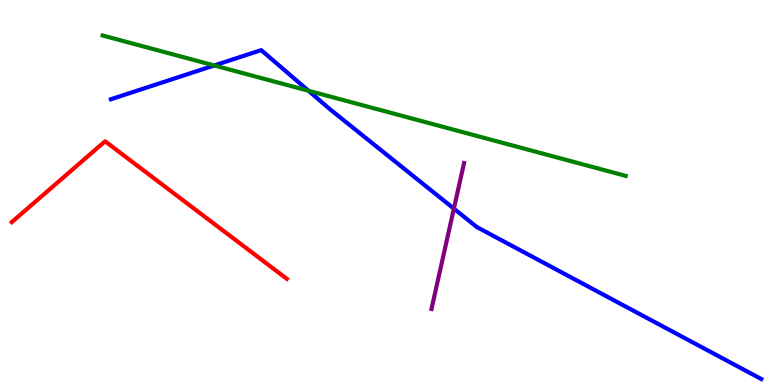[{'lines': ['blue', 'red'], 'intersections': []}, {'lines': ['green', 'red'], 'intersections': []}, {'lines': ['purple', 'red'], 'intersections': []}, {'lines': ['blue', 'green'], 'intersections': [{'x': 2.76, 'y': 8.3}, {'x': 3.98, 'y': 7.64}]}, {'lines': ['blue', 'purple'], 'intersections': [{'x': 5.86, 'y': 4.58}]}, {'lines': ['green', 'purple'], 'intersections': []}]